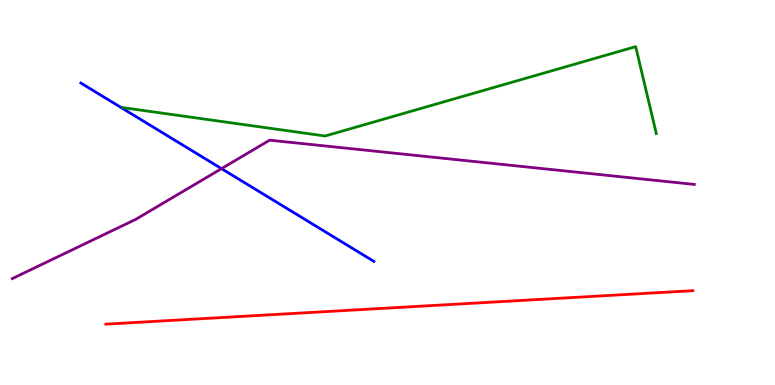[{'lines': ['blue', 'red'], 'intersections': []}, {'lines': ['green', 'red'], 'intersections': []}, {'lines': ['purple', 'red'], 'intersections': []}, {'lines': ['blue', 'green'], 'intersections': []}, {'lines': ['blue', 'purple'], 'intersections': [{'x': 2.86, 'y': 5.62}]}, {'lines': ['green', 'purple'], 'intersections': []}]